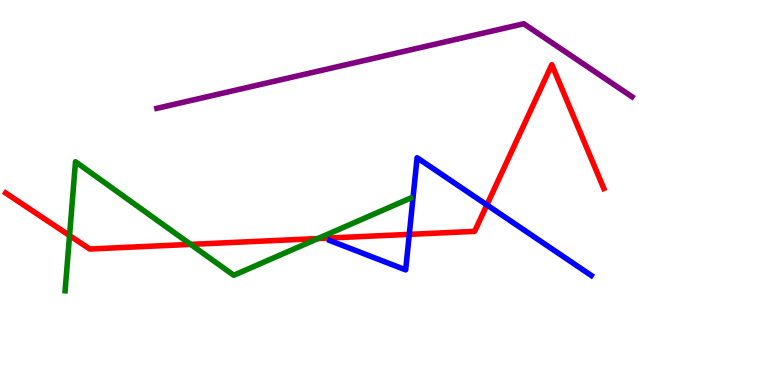[{'lines': ['blue', 'red'], 'intersections': [{'x': 5.28, 'y': 3.91}, {'x': 6.28, 'y': 4.68}]}, {'lines': ['green', 'red'], 'intersections': [{'x': 0.897, 'y': 3.88}, {'x': 2.46, 'y': 3.65}, {'x': 4.1, 'y': 3.8}]}, {'lines': ['purple', 'red'], 'intersections': []}, {'lines': ['blue', 'green'], 'intersections': []}, {'lines': ['blue', 'purple'], 'intersections': []}, {'lines': ['green', 'purple'], 'intersections': []}]